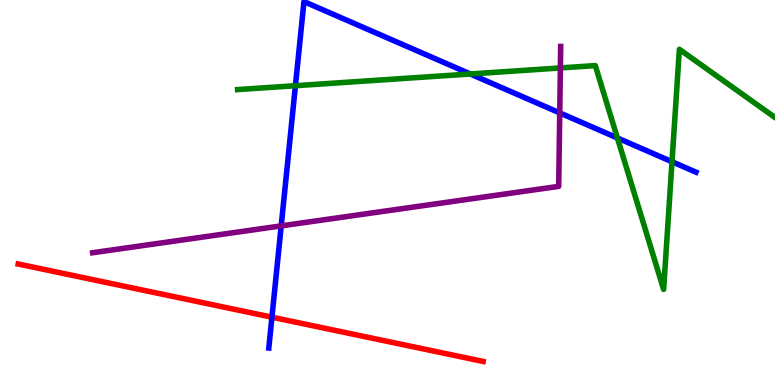[{'lines': ['blue', 'red'], 'intersections': [{'x': 3.51, 'y': 1.76}]}, {'lines': ['green', 'red'], 'intersections': []}, {'lines': ['purple', 'red'], 'intersections': []}, {'lines': ['blue', 'green'], 'intersections': [{'x': 3.81, 'y': 7.77}, {'x': 6.07, 'y': 8.08}, {'x': 7.97, 'y': 6.42}, {'x': 8.67, 'y': 5.8}]}, {'lines': ['blue', 'purple'], 'intersections': [{'x': 3.63, 'y': 4.13}, {'x': 7.22, 'y': 7.07}]}, {'lines': ['green', 'purple'], 'intersections': [{'x': 7.23, 'y': 8.24}]}]